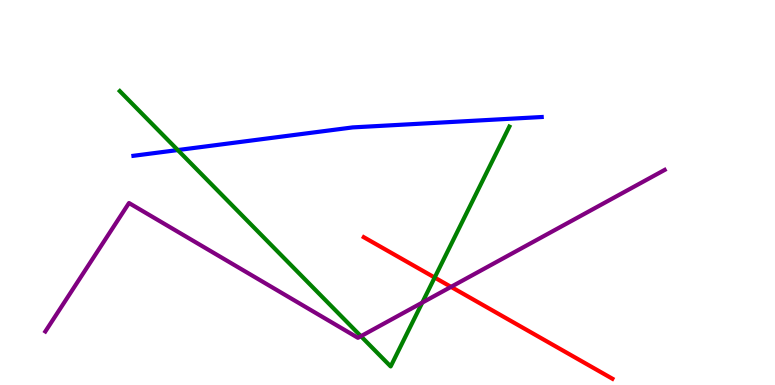[{'lines': ['blue', 'red'], 'intersections': []}, {'lines': ['green', 'red'], 'intersections': [{'x': 5.61, 'y': 2.79}]}, {'lines': ['purple', 'red'], 'intersections': [{'x': 5.82, 'y': 2.55}]}, {'lines': ['blue', 'green'], 'intersections': [{'x': 2.29, 'y': 6.1}]}, {'lines': ['blue', 'purple'], 'intersections': []}, {'lines': ['green', 'purple'], 'intersections': [{'x': 4.66, 'y': 1.27}, {'x': 5.45, 'y': 2.14}]}]